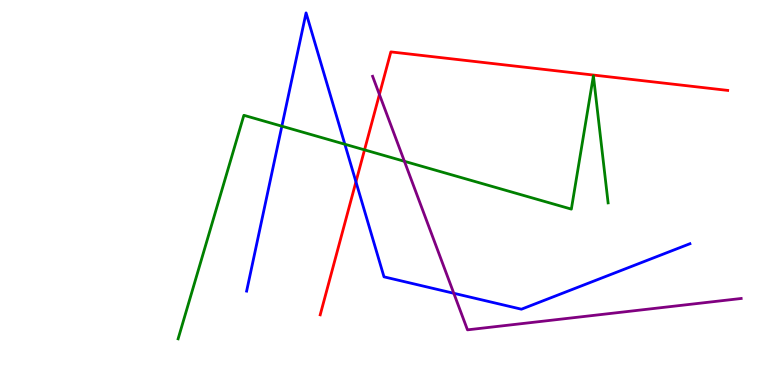[{'lines': ['blue', 'red'], 'intersections': [{'x': 4.59, 'y': 5.28}]}, {'lines': ['green', 'red'], 'intersections': [{'x': 4.7, 'y': 6.11}]}, {'lines': ['purple', 'red'], 'intersections': [{'x': 4.9, 'y': 7.55}]}, {'lines': ['blue', 'green'], 'intersections': [{'x': 3.64, 'y': 6.72}, {'x': 4.45, 'y': 6.25}]}, {'lines': ['blue', 'purple'], 'intersections': [{'x': 5.86, 'y': 2.38}]}, {'lines': ['green', 'purple'], 'intersections': [{'x': 5.22, 'y': 5.81}]}]